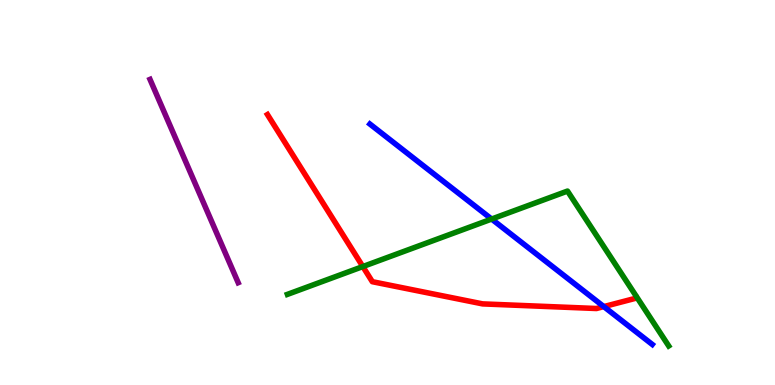[{'lines': ['blue', 'red'], 'intersections': [{'x': 7.79, 'y': 2.04}]}, {'lines': ['green', 'red'], 'intersections': [{'x': 4.68, 'y': 3.08}]}, {'lines': ['purple', 'red'], 'intersections': []}, {'lines': ['blue', 'green'], 'intersections': [{'x': 6.34, 'y': 4.31}]}, {'lines': ['blue', 'purple'], 'intersections': []}, {'lines': ['green', 'purple'], 'intersections': []}]